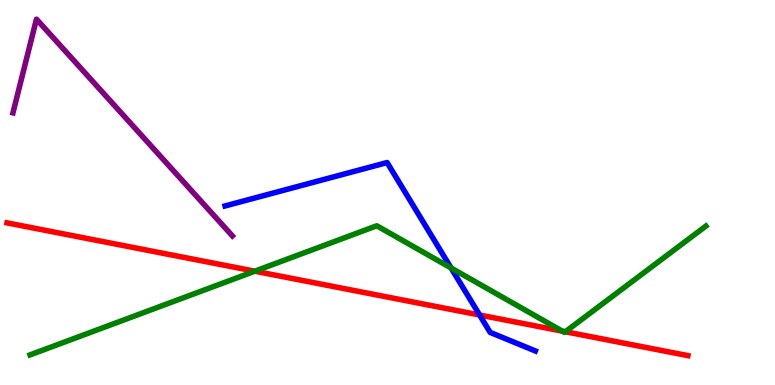[{'lines': ['blue', 'red'], 'intersections': [{'x': 6.19, 'y': 1.82}]}, {'lines': ['green', 'red'], 'intersections': [{'x': 3.29, 'y': 2.96}, {'x': 7.26, 'y': 1.4}, {'x': 7.3, 'y': 1.38}]}, {'lines': ['purple', 'red'], 'intersections': []}, {'lines': ['blue', 'green'], 'intersections': [{'x': 5.82, 'y': 3.04}]}, {'lines': ['blue', 'purple'], 'intersections': []}, {'lines': ['green', 'purple'], 'intersections': []}]